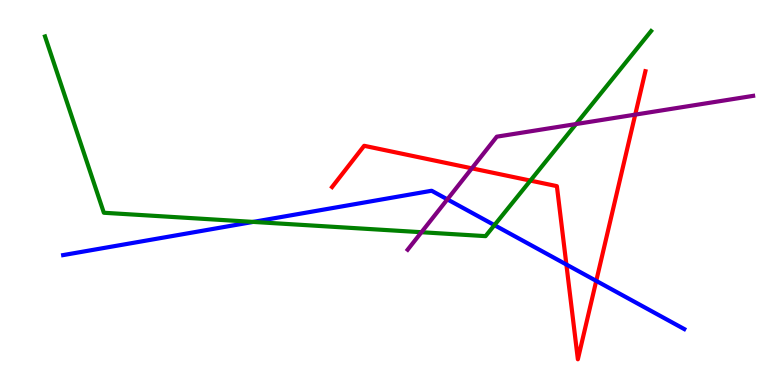[{'lines': ['blue', 'red'], 'intersections': [{'x': 7.31, 'y': 3.13}, {'x': 7.69, 'y': 2.7}]}, {'lines': ['green', 'red'], 'intersections': [{'x': 6.84, 'y': 5.31}]}, {'lines': ['purple', 'red'], 'intersections': [{'x': 6.09, 'y': 5.63}, {'x': 8.2, 'y': 7.02}]}, {'lines': ['blue', 'green'], 'intersections': [{'x': 3.27, 'y': 4.24}, {'x': 6.38, 'y': 4.15}]}, {'lines': ['blue', 'purple'], 'intersections': [{'x': 5.77, 'y': 4.82}]}, {'lines': ['green', 'purple'], 'intersections': [{'x': 5.44, 'y': 3.97}, {'x': 7.43, 'y': 6.78}]}]